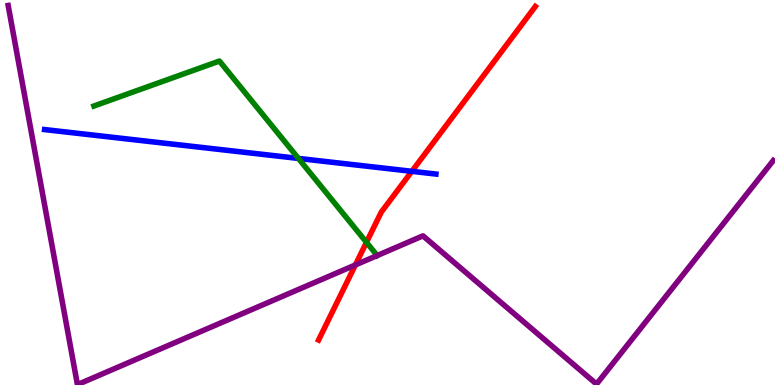[{'lines': ['blue', 'red'], 'intersections': [{'x': 5.31, 'y': 5.55}]}, {'lines': ['green', 'red'], 'intersections': [{'x': 4.73, 'y': 3.71}]}, {'lines': ['purple', 'red'], 'intersections': [{'x': 4.59, 'y': 3.12}]}, {'lines': ['blue', 'green'], 'intersections': [{'x': 3.85, 'y': 5.89}]}, {'lines': ['blue', 'purple'], 'intersections': []}, {'lines': ['green', 'purple'], 'intersections': [{'x': 4.87, 'y': 3.36}]}]